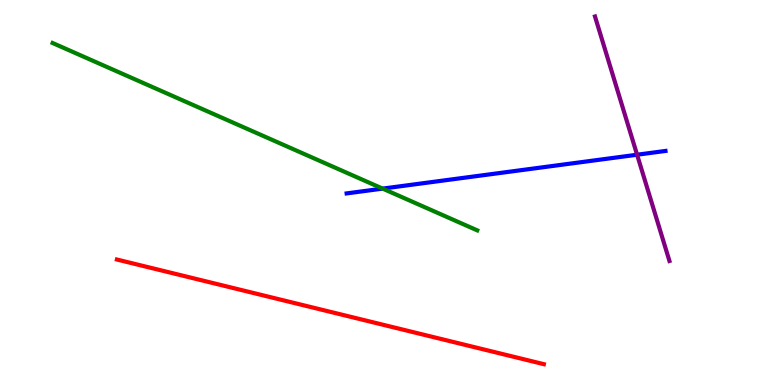[{'lines': ['blue', 'red'], 'intersections': []}, {'lines': ['green', 'red'], 'intersections': []}, {'lines': ['purple', 'red'], 'intersections': []}, {'lines': ['blue', 'green'], 'intersections': [{'x': 4.94, 'y': 5.1}]}, {'lines': ['blue', 'purple'], 'intersections': [{'x': 8.22, 'y': 5.98}]}, {'lines': ['green', 'purple'], 'intersections': []}]